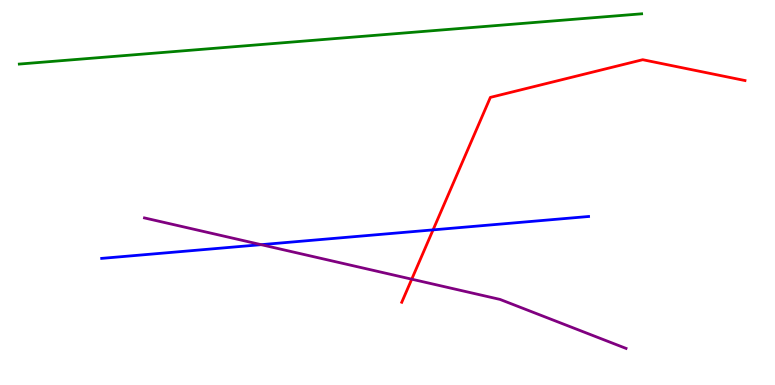[{'lines': ['blue', 'red'], 'intersections': [{'x': 5.59, 'y': 4.03}]}, {'lines': ['green', 'red'], 'intersections': []}, {'lines': ['purple', 'red'], 'intersections': [{'x': 5.31, 'y': 2.75}]}, {'lines': ['blue', 'green'], 'intersections': []}, {'lines': ['blue', 'purple'], 'intersections': [{'x': 3.37, 'y': 3.65}]}, {'lines': ['green', 'purple'], 'intersections': []}]